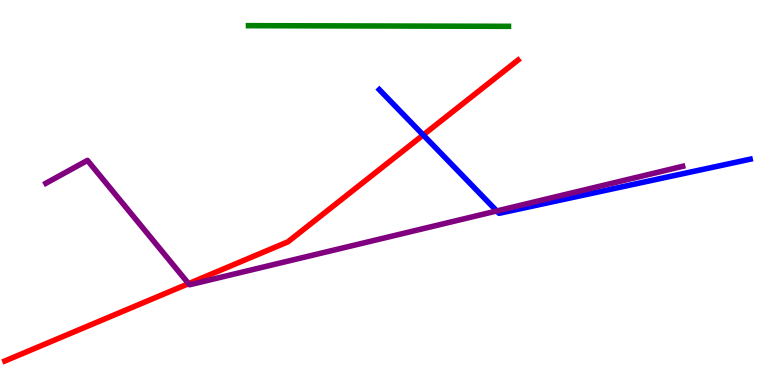[{'lines': ['blue', 'red'], 'intersections': [{'x': 5.46, 'y': 6.49}]}, {'lines': ['green', 'red'], 'intersections': []}, {'lines': ['purple', 'red'], 'intersections': [{'x': 2.43, 'y': 2.63}]}, {'lines': ['blue', 'green'], 'intersections': []}, {'lines': ['blue', 'purple'], 'intersections': [{'x': 6.41, 'y': 4.52}]}, {'lines': ['green', 'purple'], 'intersections': []}]